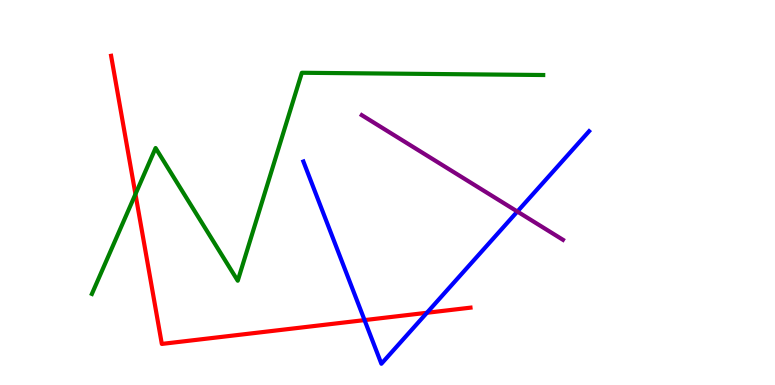[{'lines': ['blue', 'red'], 'intersections': [{'x': 4.7, 'y': 1.69}, {'x': 5.51, 'y': 1.88}]}, {'lines': ['green', 'red'], 'intersections': [{'x': 1.75, 'y': 4.96}]}, {'lines': ['purple', 'red'], 'intersections': []}, {'lines': ['blue', 'green'], 'intersections': []}, {'lines': ['blue', 'purple'], 'intersections': [{'x': 6.68, 'y': 4.51}]}, {'lines': ['green', 'purple'], 'intersections': []}]